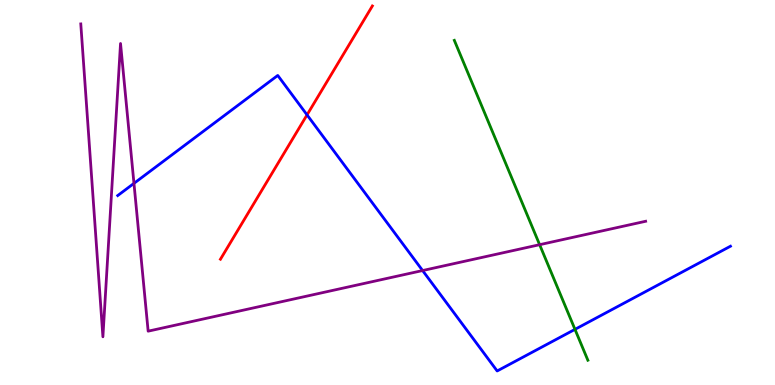[{'lines': ['blue', 'red'], 'intersections': [{'x': 3.96, 'y': 7.02}]}, {'lines': ['green', 'red'], 'intersections': []}, {'lines': ['purple', 'red'], 'intersections': []}, {'lines': ['blue', 'green'], 'intersections': [{'x': 7.42, 'y': 1.45}]}, {'lines': ['blue', 'purple'], 'intersections': [{'x': 1.73, 'y': 5.24}, {'x': 5.45, 'y': 2.97}]}, {'lines': ['green', 'purple'], 'intersections': [{'x': 6.96, 'y': 3.64}]}]